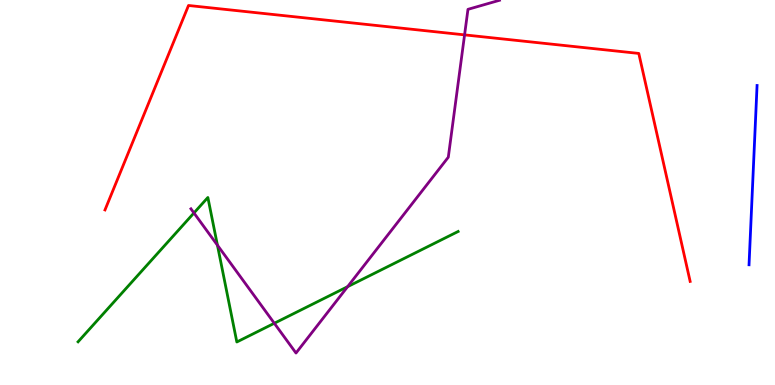[{'lines': ['blue', 'red'], 'intersections': []}, {'lines': ['green', 'red'], 'intersections': []}, {'lines': ['purple', 'red'], 'intersections': [{'x': 5.99, 'y': 9.09}]}, {'lines': ['blue', 'green'], 'intersections': []}, {'lines': ['blue', 'purple'], 'intersections': []}, {'lines': ['green', 'purple'], 'intersections': [{'x': 2.5, 'y': 4.47}, {'x': 2.81, 'y': 3.63}, {'x': 3.54, 'y': 1.6}, {'x': 4.49, 'y': 2.55}]}]